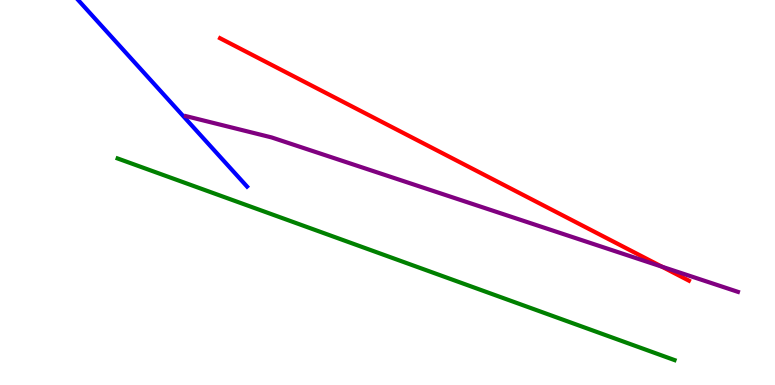[{'lines': ['blue', 'red'], 'intersections': []}, {'lines': ['green', 'red'], 'intersections': []}, {'lines': ['purple', 'red'], 'intersections': [{'x': 8.54, 'y': 3.07}]}, {'lines': ['blue', 'green'], 'intersections': []}, {'lines': ['blue', 'purple'], 'intersections': []}, {'lines': ['green', 'purple'], 'intersections': []}]